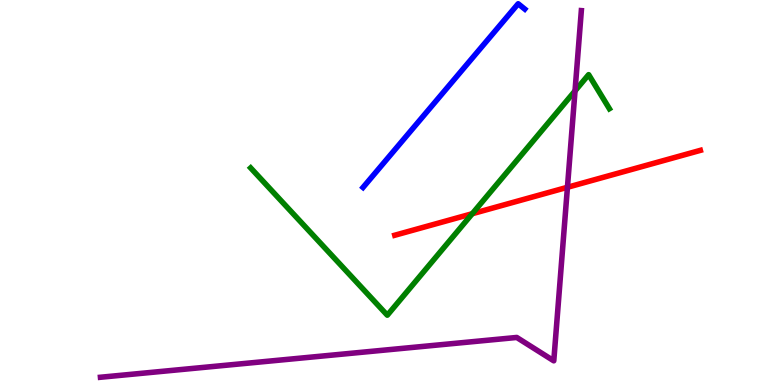[{'lines': ['blue', 'red'], 'intersections': []}, {'lines': ['green', 'red'], 'intersections': [{'x': 6.09, 'y': 4.45}]}, {'lines': ['purple', 'red'], 'intersections': [{'x': 7.32, 'y': 5.14}]}, {'lines': ['blue', 'green'], 'intersections': []}, {'lines': ['blue', 'purple'], 'intersections': []}, {'lines': ['green', 'purple'], 'intersections': [{'x': 7.42, 'y': 7.64}]}]